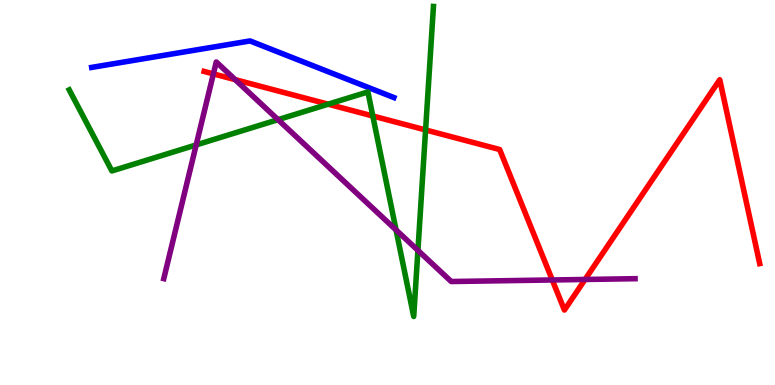[{'lines': ['blue', 'red'], 'intersections': []}, {'lines': ['green', 'red'], 'intersections': [{'x': 4.23, 'y': 7.29}, {'x': 4.81, 'y': 6.99}, {'x': 5.49, 'y': 6.62}]}, {'lines': ['purple', 'red'], 'intersections': [{'x': 2.75, 'y': 8.08}, {'x': 3.03, 'y': 7.93}, {'x': 7.13, 'y': 2.73}, {'x': 7.55, 'y': 2.74}]}, {'lines': ['blue', 'green'], 'intersections': []}, {'lines': ['blue', 'purple'], 'intersections': []}, {'lines': ['green', 'purple'], 'intersections': [{'x': 2.53, 'y': 6.24}, {'x': 3.59, 'y': 6.89}, {'x': 5.11, 'y': 4.03}, {'x': 5.39, 'y': 3.5}]}]